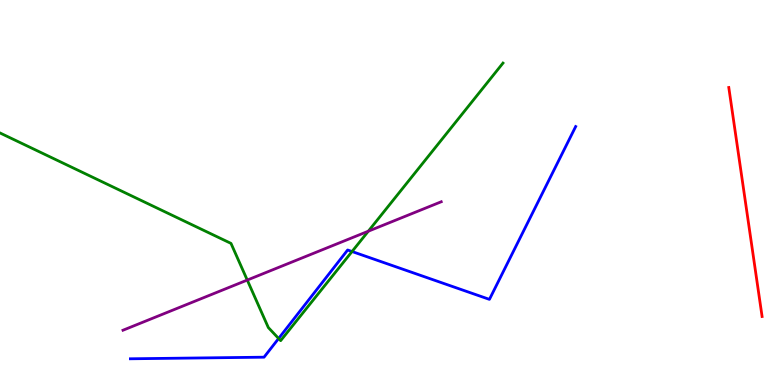[{'lines': ['blue', 'red'], 'intersections': []}, {'lines': ['green', 'red'], 'intersections': []}, {'lines': ['purple', 'red'], 'intersections': []}, {'lines': ['blue', 'green'], 'intersections': [{'x': 3.6, 'y': 1.21}, {'x': 4.54, 'y': 3.47}]}, {'lines': ['blue', 'purple'], 'intersections': []}, {'lines': ['green', 'purple'], 'intersections': [{'x': 3.19, 'y': 2.73}, {'x': 4.75, 'y': 3.99}]}]